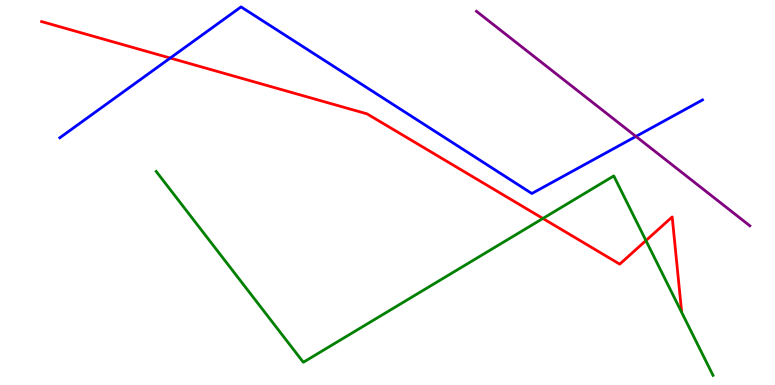[{'lines': ['blue', 'red'], 'intersections': [{'x': 2.2, 'y': 8.49}]}, {'lines': ['green', 'red'], 'intersections': [{'x': 7.01, 'y': 4.33}, {'x': 8.33, 'y': 3.75}]}, {'lines': ['purple', 'red'], 'intersections': []}, {'lines': ['blue', 'green'], 'intersections': []}, {'lines': ['blue', 'purple'], 'intersections': [{'x': 8.21, 'y': 6.46}]}, {'lines': ['green', 'purple'], 'intersections': []}]